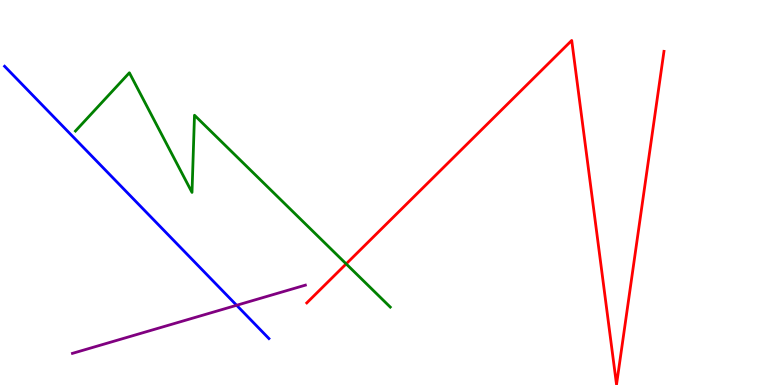[{'lines': ['blue', 'red'], 'intersections': []}, {'lines': ['green', 'red'], 'intersections': [{'x': 4.47, 'y': 3.15}]}, {'lines': ['purple', 'red'], 'intersections': []}, {'lines': ['blue', 'green'], 'intersections': []}, {'lines': ['blue', 'purple'], 'intersections': [{'x': 3.05, 'y': 2.07}]}, {'lines': ['green', 'purple'], 'intersections': []}]